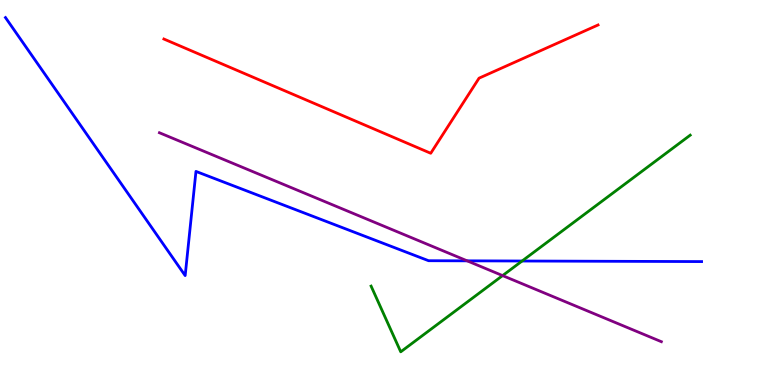[{'lines': ['blue', 'red'], 'intersections': []}, {'lines': ['green', 'red'], 'intersections': []}, {'lines': ['purple', 'red'], 'intersections': []}, {'lines': ['blue', 'green'], 'intersections': [{'x': 6.74, 'y': 3.22}]}, {'lines': ['blue', 'purple'], 'intersections': [{'x': 6.03, 'y': 3.22}]}, {'lines': ['green', 'purple'], 'intersections': [{'x': 6.49, 'y': 2.84}]}]